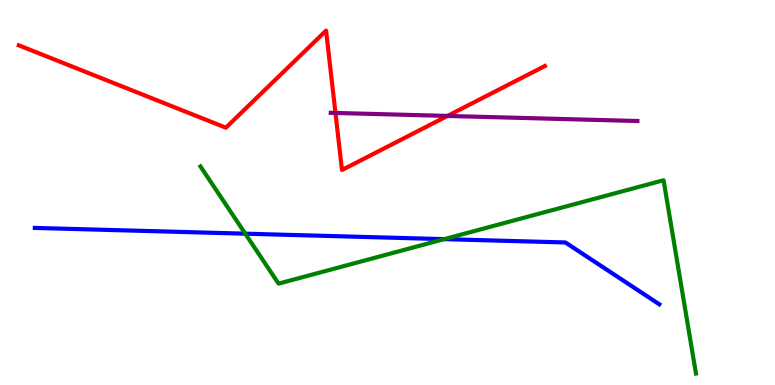[{'lines': ['blue', 'red'], 'intersections': []}, {'lines': ['green', 'red'], 'intersections': []}, {'lines': ['purple', 'red'], 'intersections': [{'x': 4.33, 'y': 7.07}, {'x': 5.77, 'y': 6.99}]}, {'lines': ['blue', 'green'], 'intersections': [{'x': 3.16, 'y': 3.93}, {'x': 5.73, 'y': 3.79}]}, {'lines': ['blue', 'purple'], 'intersections': []}, {'lines': ['green', 'purple'], 'intersections': []}]